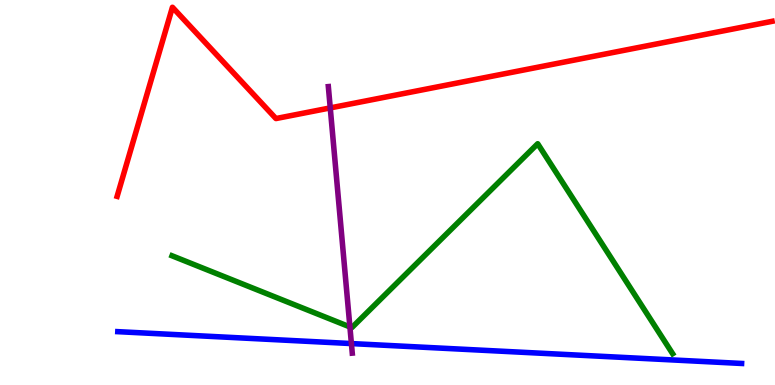[{'lines': ['blue', 'red'], 'intersections': []}, {'lines': ['green', 'red'], 'intersections': []}, {'lines': ['purple', 'red'], 'intersections': [{'x': 4.26, 'y': 7.2}]}, {'lines': ['blue', 'green'], 'intersections': []}, {'lines': ['blue', 'purple'], 'intersections': [{'x': 4.53, 'y': 1.08}]}, {'lines': ['green', 'purple'], 'intersections': [{'x': 4.51, 'y': 1.51}]}]